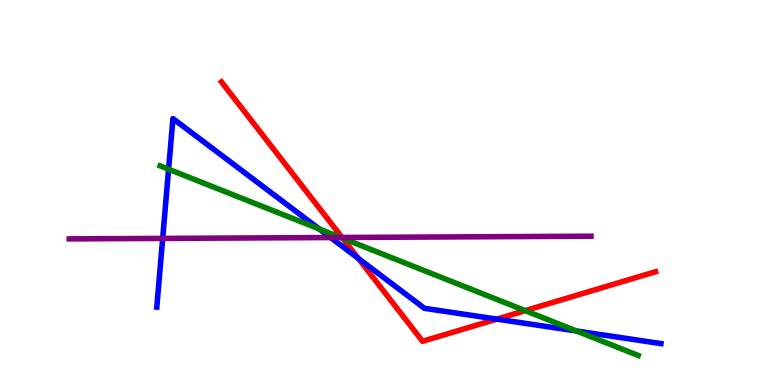[{'lines': ['blue', 'red'], 'intersections': [{'x': 4.62, 'y': 3.29}, {'x': 6.41, 'y': 1.71}]}, {'lines': ['green', 'red'], 'intersections': [{'x': 4.42, 'y': 3.81}, {'x': 6.78, 'y': 1.93}]}, {'lines': ['purple', 'red'], 'intersections': [{'x': 4.41, 'y': 3.83}]}, {'lines': ['blue', 'green'], 'intersections': [{'x': 2.18, 'y': 5.6}, {'x': 4.12, 'y': 4.05}, {'x': 7.44, 'y': 1.4}]}, {'lines': ['blue', 'purple'], 'intersections': [{'x': 2.1, 'y': 3.81}, {'x': 4.27, 'y': 3.83}]}, {'lines': ['green', 'purple'], 'intersections': [{'x': 4.4, 'y': 3.83}]}]